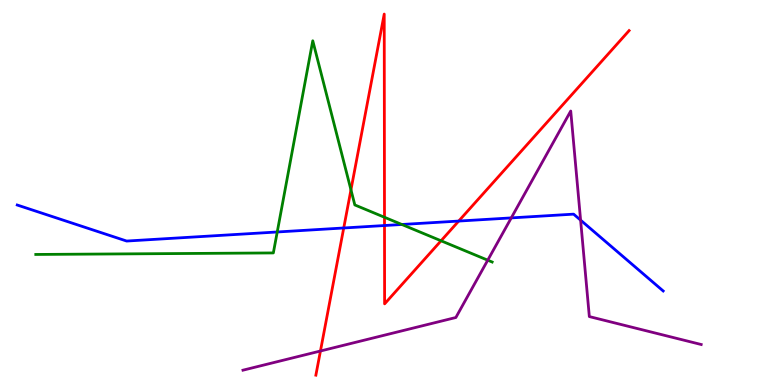[{'lines': ['blue', 'red'], 'intersections': [{'x': 4.44, 'y': 4.08}, {'x': 4.96, 'y': 4.14}, {'x': 5.92, 'y': 4.26}]}, {'lines': ['green', 'red'], 'intersections': [{'x': 4.53, 'y': 5.07}, {'x': 4.96, 'y': 4.36}, {'x': 5.69, 'y': 3.75}]}, {'lines': ['purple', 'red'], 'intersections': [{'x': 4.13, 'y': 0.883}]}, {'lines': ['blue', 'green'], 'intersections': [{'x': 3.58, 'y': 3.97}, {'x': 5.19, 'y': 4.17}]}, {'lines': ['blue', 'purple'], 'intersections': [{'x': 6.6, 'y': 4.34}, {'x': 7.49, 'y': 4.28}]}, {'lines': ['green', 'purple'], 'intersections': [{'x': 6.29, 'y': 3.24}]}]